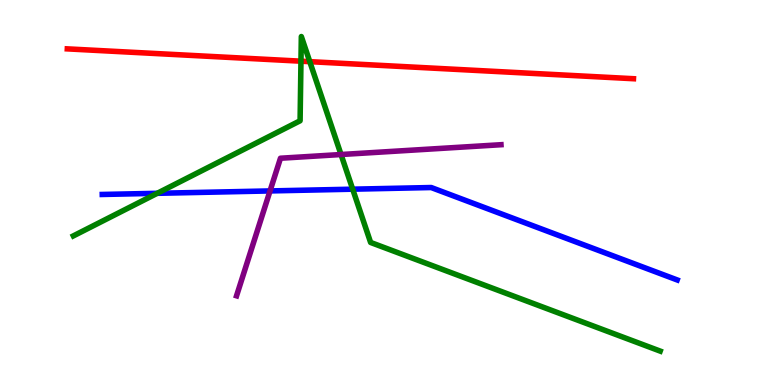[{'lines': ['blue', 'red'], 'intersections': []}, {'lines': ['green', 'red'], 'intersections': [{'x': 3.88, 'y': 8.41}, {'x': 4.0, 'y': 8.4}]}, {'lines': ['purple', 'red'], 'intersections': []}, {'lines': ['blue', 'green'], 'intersections': [{'x': 2.03, 'y': 4.98}, {'x': 4.55, 'y': 5.09}]}, {'lines': ['blue', 'purple'], 'intersections': [{'x': 3.48, 'y': 5.04}]}, {'lines': ['green', 'purple'], 'intersections': [{'x': 4.4, 'y': 5.99}]}]